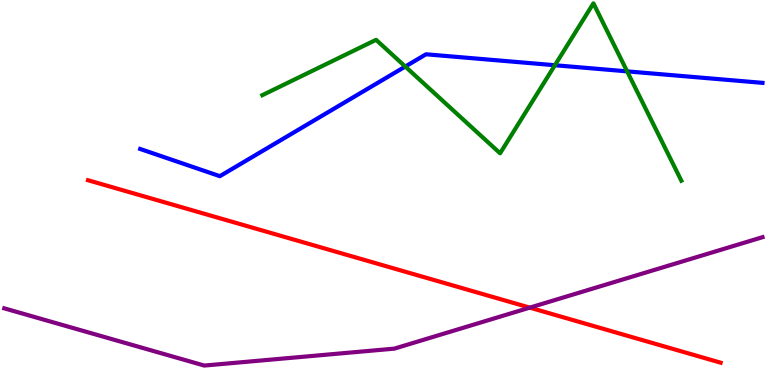[{'lines': ['blue', 'red'], 'intersections': []}, {'lines': ['green', 'red'], 'intersections': []}, {'lines': ['purple', 'red'], 'intersections': [{'x': 6.84, 'y': 2.01}]}, {'lines': ['blue', 'green'], 'intersections': [{'x': 5.23, 'y': 8.27}, {'x': 7.16, 'y': 8.31}, {'x': 8.09, 'y': 8.15}]}, {'lines': ['blue', 'purple'], 'intersections': []}, {'lines': ['green', 'purple'], 'intersections': []}]